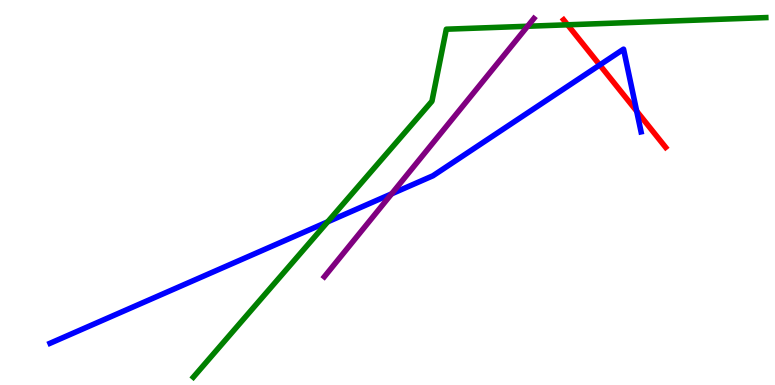[{'lines': ['blue', 'red'], 'intersections': [{'x': 7.74, 'y': 8.31}, {'x': 8.22, 'y': 7.11}]}, {'lines': ['green', 'red'], 'intersections': [{'x': 7.32, 'y': 9.36}]}, {'lines': ['purple', 'red'], 'intersections': []}, {'lines': ['blue', 'green'], 'intersections': [{'x': 4.23, 'y': 4.24}]}, {'lines': ['blue', 'purple'], 'intersections': [{'x': 5.05, 'y': 4.96}]}, {'lines': ['green', 'purple'], 'intersections': [{'x': 6.81, 'y': 9.32}]}]